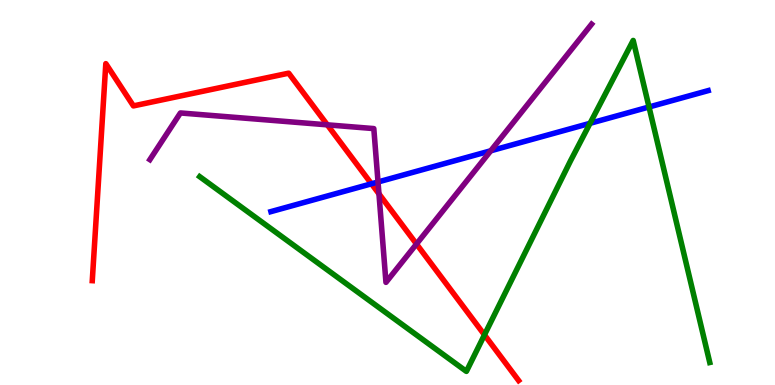[{'lines': ['blue', 'red'], 'intersections': [{'x': 4.79, 'y': 5.23}]}, {'lines': ['green', 'red'], 'intersections': [{'x': 6.25, 'y': 1.3}]}, {'lines': ['purple', 'red'], 'intersections': [{'x': 4.22, 'y': 6.76}, {'x': 4.89, 'y': 4.96}, {'x': 5.37, 'y': 3.66}]}, {'lines': ['blue', 'green'], 'intersections': [{'x': 7.61, 'y': 6.8}, {'x': 8.37, 'y': 7.22}]}, {'lines': ['blue', 'purple'], 'intersections': [{'x': 4.88, 'y': 5.27}, {'x': 6.33, 'y': 6.08}]}, {'lines': ['green', 'purple'], 'intersections': []}]